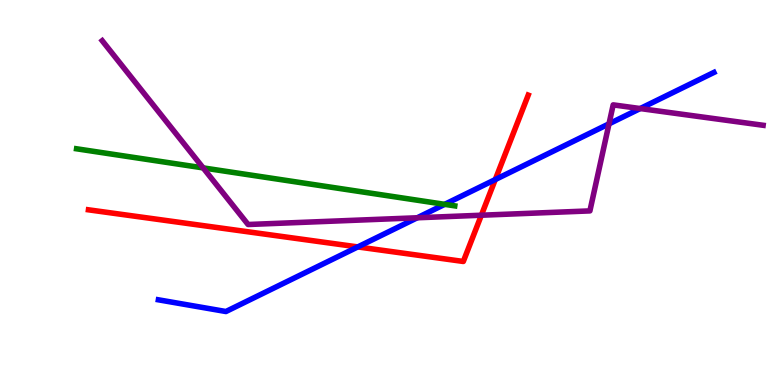[{'lines': ['blue', 'red'], 'intersections': [{'x': 4.62, 'y': 3.59}, {'x': 6.39, 'y': 5.34}]}, {'lines': ['green', 'red'], 'intersections': []}, {'lines': ['purple', 'red'], 'intersections': [{'x': 6.21, 'y': 4.41}]}, {'lines': ['blue', 'green'], 'intersections': [{'x': 5.74, 'y': 4.69}]}, {'lines': ['blue', 'purple'], 'intersections': [{'x': 5.38, 'y': 4.34}, {'x': 7.86, 'y': 6.78}, {'x': 8.26, 'y': 7.18}]}, {'lines': ['green', 'purple'], 'intersections': [{'x': 2.62, 'y': 5.64}]}]